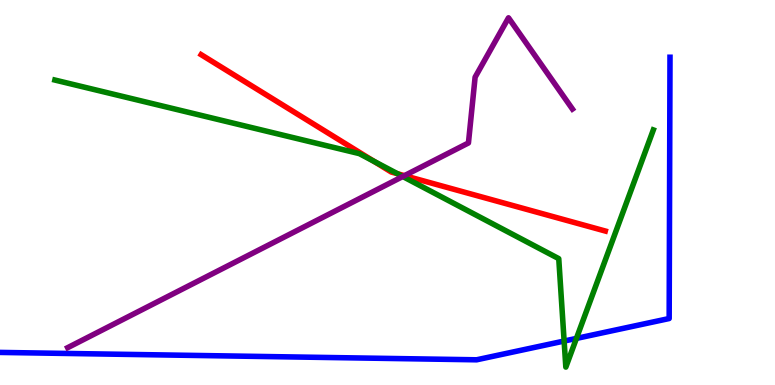[{'lines': ['blue', 'red'], 'intersections': []}, {'lines': ['green', 'red'], 'intersections': [{'x': 4.82, 'y': 5.81}, {'x': 5.13, 'y': 5.49}]}, {'lines': ['purple', 'red'], 'intersections': [{'x': 5.22, 'y': 5.44}]}, {'lines': ['blue', 'green'], 'intersections': [{'x': 7.28, 'y': 1.14}, {'x': 7.44, 'y': 1.21}]}, {'lines': ['blue', 'purple'], 'intersections': []}, {'lines': ['green', 'purple'], 'intersections': [{'x': 5.2, 'y': 5.42}]}]